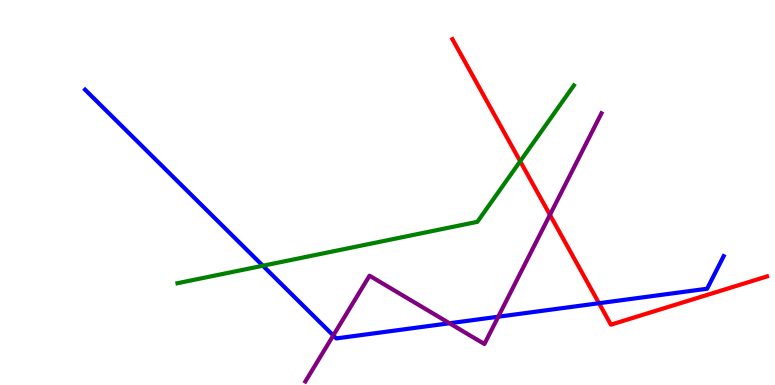[{'lines': ['blue', 'red'], 'intersections': [{'x': 7.73, 'y': 2.12}]}, {'lines': ['green', 'red'], 'intersections': [{'x': 6.71, 'y': 5.81}]}, {'lines': ['purple', 'red'], 'intersections': [{'x': 7.1, 'y': 4.42}]}, {'lines': ['blue', 'green'], 'intersections': [{'x': 3.39, 'y': 3.1}]}, {'lines': ['blue', 'purple'], 'intersections': [{'x': 4.3, 'y': 1.29}, {'x': 5.8, 'y': 1.6}, {'x': 6.43, 'y': 1.77}]}, {'lines': ['green', 'purple'], 'intersections': []}]